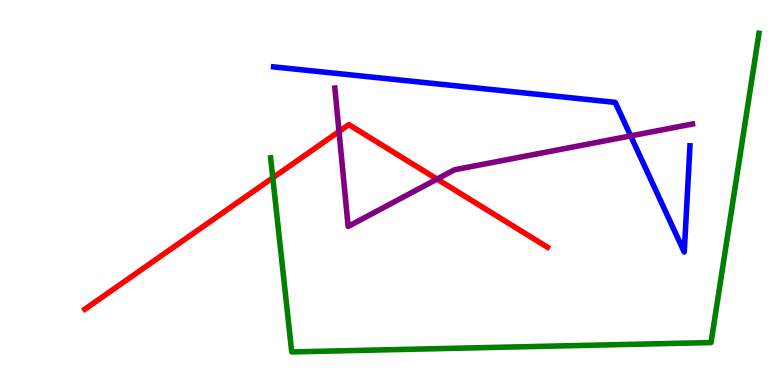[{'lines': ['blue', 'red'], 'intersections': []}, {'lines': ['green', 'red'], 'intersections': [{'x': 3.52, 'y': 5.38}]}, {'lines': ['purple', 'red'], 'intersections': [{'x': 4.37, 'y': 6.58}, {'x': 5.64, 'y': 5.35}]}, {'lines': ['blue', 'green'], 'intersections': []}, {'lines': ['blue', 'purple'], 'intersections': [{'x': 8.14, 'y': 6.47}]}, {'lines': ['green', 'purple'], 'intersections': []}]